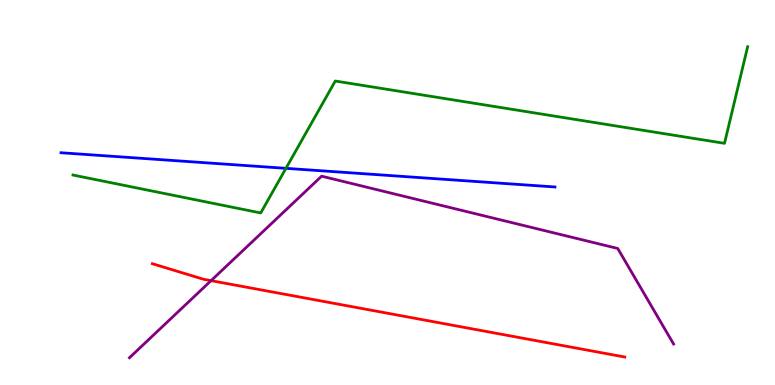[{'lines': ['blue', 'red'], 'intersections': []}, {'lines': ['green', 'red'], 'intersections': []}, {'lines': ['purple', 'red'], 'intersections': [{'x': 2.72, 'y': 2.71}]}, {'lines': ['blue', 'green'], 'intersections': [{'x': 3.69, 'y': 5.63}]}, {'lines': ['blue', 'purple'], 'intersections': []}, {'lines': ['green', 'purple'], 'intersections': []}]